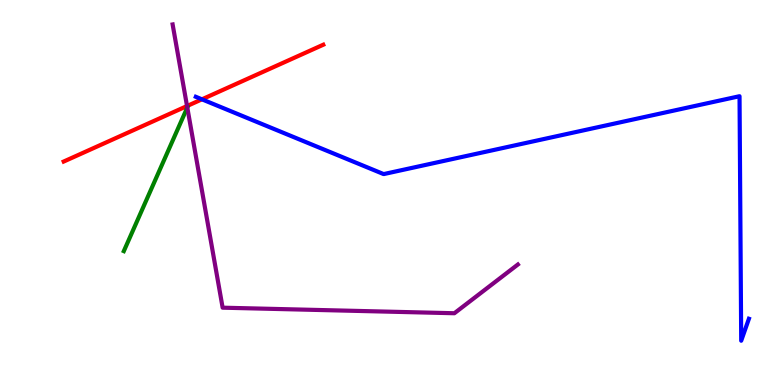[{'lines': ['blue', 'red'], 'intersections': [{'x': 2.61, 'y': 7.42}]}, {'lines': ['green', 'red'], 'intersections': []}, {'lines': ['purple', 'red'], 'intersections': [{'x': 2.41, 'y': 7.25}]}, {'lines': ['blue', 'green'], 'intersections': []}, {'lines': ['blue', 'purple'], 'intersections': []}, {'lines': ['green', 'purple'], 'intersections': [{'x': 2.42, 'y': 7.21}]}]